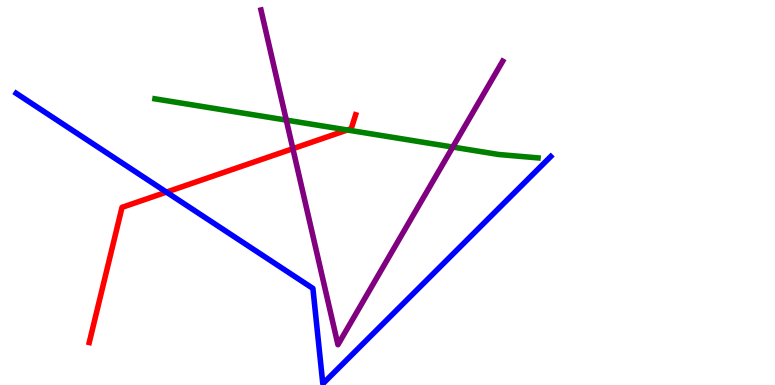[{'lines': ['blue', 'red'], 'intersections': [{'x': 2.15, 'y': 5.01}]}, {'lines': ['green', 'red'], 'intersections': [{'x': 4.48, 'y': 6.62}]}, {'lines': ['purple', 'red'], 'intersections': [{'x': 3.78, 'y': 6.14}]}, {'lines': ['blue', 'green'], 'intersections': []}, {'lines': ['blue', 'purple'], 'intersections': []}, {'lines': ['green', 'purple'], 'intersections': [{'x': 3.69, 'y': 6.88}, {'x': 5.84, 'y': 6.18}]}]